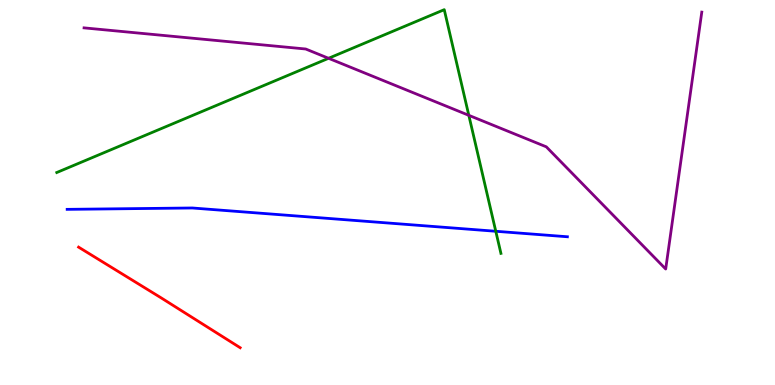[{'lines': ['blue', 'red'], 'intersections': []}, {'lines': ['green', 'red'], 'intersections': []}, {'lines': ['purple', 'red'], 'intersections': []}, {'lines': ['blue', 'green'], 'intersections': [{'x': 6.4, 'y': 3.99}]}, {'lines': ['blue', 'purple'], 'intersections': []}, {'lines': ['green', 'purple'], 'intersections': [{'x': 4.24, 'y': 8.49}, {'x': 6.05, 'y': 7.0}]}]